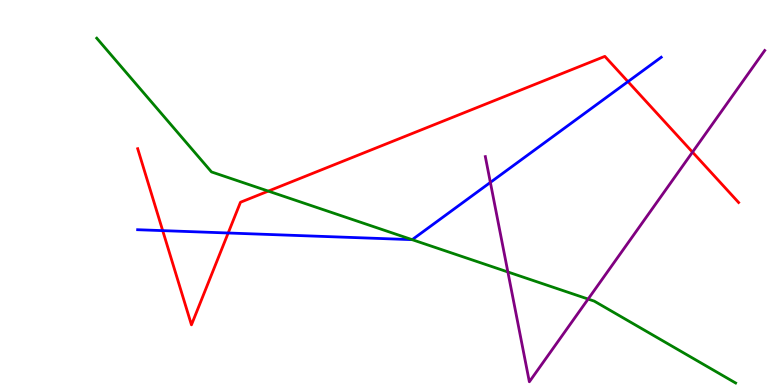[{'lines': ['blue', 'red'], 'intersections': [{'x': 2.1, 'y': 4.01}, {'x': 2.94, 'y': 3.95}, {'x': 8.1, 'y': 7.88}]}, {'lines': ['green', 'red'], 'intersections': [{'x': 3.46, 'y': 5.04}]}, {'lines': ['purple', 'red'], 'intersections': [{'x': 8.94, 'y': 6.05}]}, {'lines': ['blue', 'green'], 'intersections': [{'x': 5.32, 'y': 3.78}]}, {'lines': ['blue', 'purple'], 'intersections': [{'x': 6.33, 'y': 5.26}]}, {'lines': ['green', 'purple'], 'intersections': [{'x': 6.55, 'y': 2.94}, {'x': 7.59, 'y': 2.23}]}]